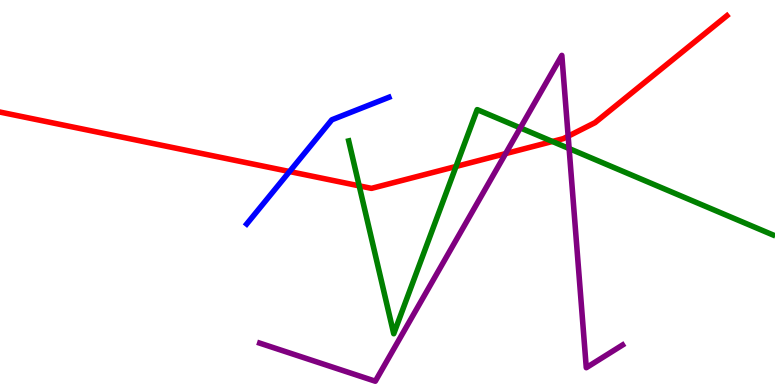[{'lines': ['blue', 'red'], 'intersections': [{'x': 3.74, 'y': 5.54}]}, {'lines': ['green', 'red'], 'intersections': [{'x': 4.63, 'y': 5.17}, {'x': 5.88, 'y': 5.68}, {'x': 7.13, 'y': 6.33}]}, {'lines': ['purple', 'red'], 'intersections': [{'x': 6.52, 'y': 6.01}, {'x': 7.33, 'y': 6.46}]}, {'lines': ['blue', 'green'], 'intersections': []}, {'lines': ['blue', 'purple'], 'intersections': []}, {'lines': ['green', 'purple'], 'intersections': [{'x': 6.71, 'y': 6.68}, {'x': 7.34, 'y': 6.14}]}]